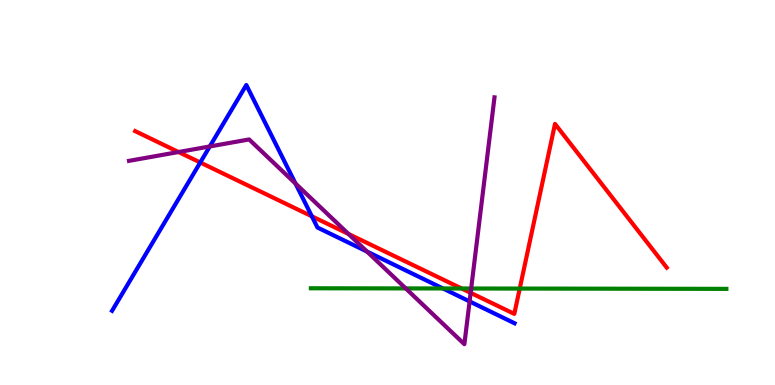[{'lines': ['blue', 'red'], 'intersections': [{'x': 2.58, 'y': 5.78}, {'x': 4.02, 'y': 4.38}]}, {'lines': ['green', 'red'], 'intersections': [{'x': 5.96, 'y': 2.51}, {'x': 6.71, 'y': 2.5}]}, {'lines': ['purple', 'red'], 'intersections': [{'x': 2.3, 'y': 6.05}, {'x': 4.5, 'y': 3.92}, {'x': 6.07, 'y': 2.39}]}, {'lines': ['blue', 'green'], 'intersections': [{'x': 5.72, 'y': 2.51}]}, {'lines': ['blue', 'purple'], 'intersections': [{'x': 2.71, 'y': 6.2}, {'x': 3.81, 'y': 5.23}, {'x': 4.74, 'y': 3.47}, {'x': 6.06, 'y': 2.17}]}, {'lines': ['green', 'purple'], 'intersections': [{'x': 5.24, 'y': 2.51}, {'x': 6.08, 'y': 2.51}]}]